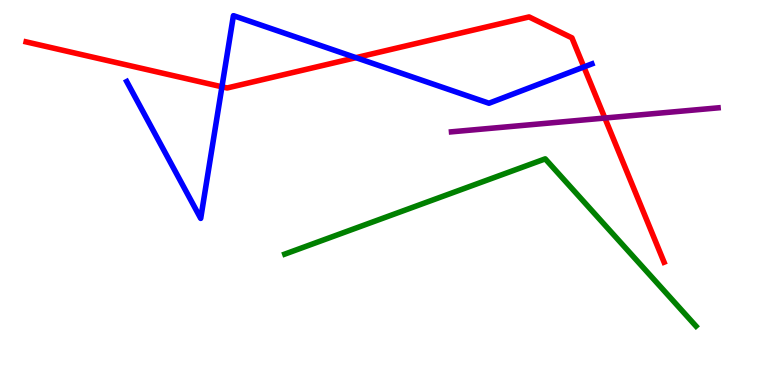[{'lines': ['blue', 'red'], 'intersections': [{'x': 2.86, 'y': 7.75}, {'x': 4.59, 'y': 8.5}, {'x': 7.53, 'y': 8.26}]}, {'lines': ['green', 'red'], 'intersections': []}, {'lines': ['purple', 'red'], 'intersections': [{'x': 7.8, 'y': 6.93}]}, {'lines': ['blue', 'green'], 'intersections': []}, {'lines': ['blue', 'purple'], 'intersections': []}, {'lines': ['green', 'purple'], 'intersections': []}]